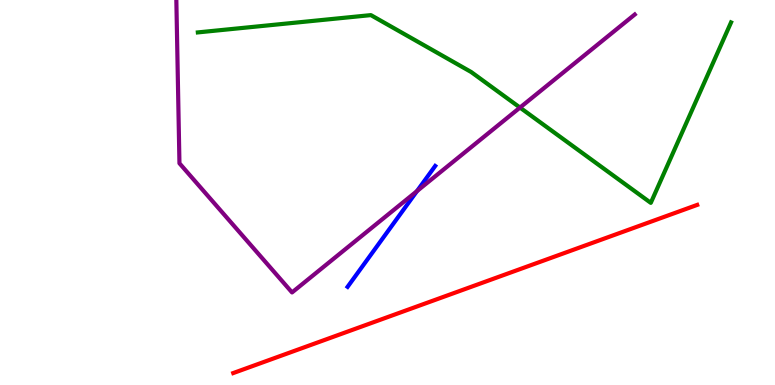[{'lines': ['blue', 'red'], 'intersections': []}, {'lines': ['green', 'red'], 'intersections': []}, {'lines': ['purple', 'red'], 'intersections': []}, {'lines': ['blue', 'green'], 'intersections': []}, {'lines': ['blue', 'purple'], 'intersections': [{'x': 5.38, 'y': 5.04}]}, {'lines': ['green', 'purple'], 'intersections': [{'x': 6.71, 'y': 7.21}]}]